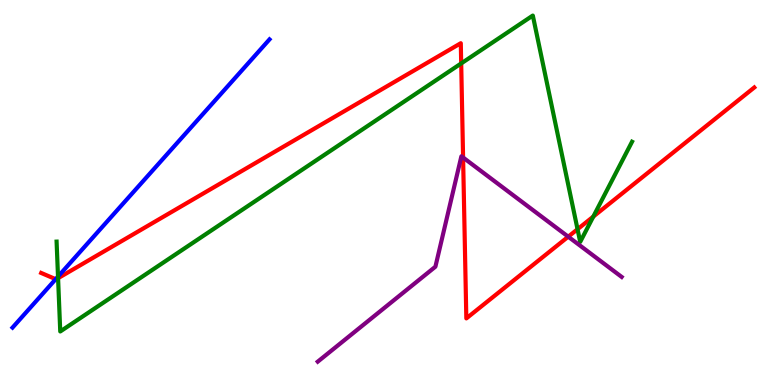[{'lines': ['blue', 'red'], 'intersections': [{'x': 0.719, 'y': 2.75}]}, {'lines': ['green', 'red'], 'intersections': [{'x': 0.749, 'y': 2.77}, {'x': 5.95, 'y': 8.35}, {'x': 7.45, 'y': 4.05}, {'x': 7.66, 'y': 4.37}]}, {'lines': ['purple', 'red'], 'intersections': [{'x': 5.98, 'y': 5.91}, {'x': 7.33, 'y': 3.85}]}, {'lines': ['blue', 'green'], 'intersections': [{'x': 0.749, 'y': 2.82}]}, {'lines': ['blue', 'purple'], 'intersections': []}, {'lines': ['green', 'purple'], 'intersections': []}]